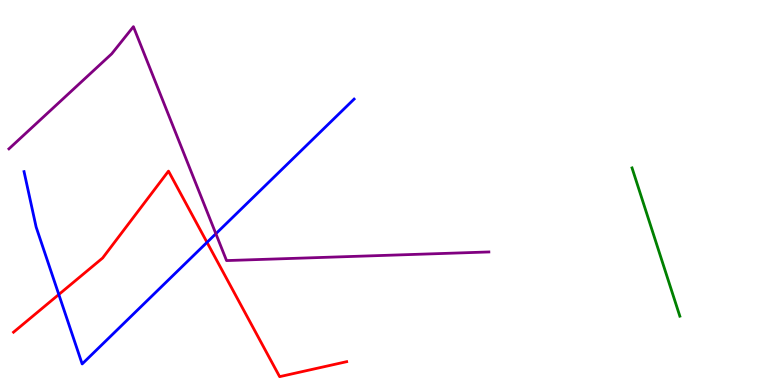[{'lines': ['blue', 'red'], 'intersections': [{'x': 0.759, 'y': 2.35}, {'x': 2.67, 'y': 3.7}]}, {'lines': ['green', 'red'], 'intersections': []}, {'lines': ['purple', 'red'], 'intersections': []}, {'lines': ['blue', 'green'], 'intersections': []}, {'lines': ['blue', 'purple'], 'intersections': [{'x': 2.79, 'y': 3.93}]}, {'lines': ['green', 'purple'], 'intersections': []}]